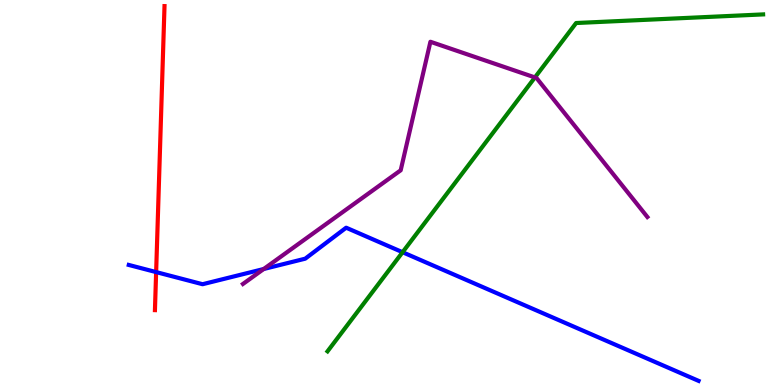[{'lines': ['blue', 'red'], 'intersections': [{'x': 2.01, 'y': 2.93}]}, {'lines': ['green', 'red'], 'intersections': []}, {'lines': ['purple', 'red'], 'intersections': []}, {'lines': ['blue', 'green'], 'intersections': [{'x': 5.19, 'y': 3.45}]}, {'lines': ['blue', 'purple'], 'intersections': [{'x': 3.4, 'y': 3.01}]}, {'lines': ['green', 'purple'], 'intersections': [{'x': 6.9, 'y': 7.99}]}]